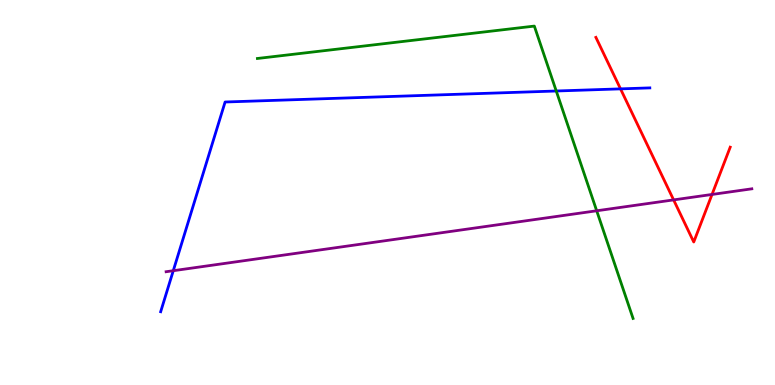[{'lines': ['blue', 'red'], 'intersections': [{'x': 8.01, 'y': 7.69}]}, {'lines': ['green', 'red'], 'intersections': []}, {'lines': ['purple', 'red'], 'intersections': [{'x': 8.69, 'y': 4.81}, {'x': 9.19, 'y': 4.95}]}, {'lines': ['blue', 'green'], 'intersections': [{'x': 7.18, 'y': 7.64}]}, {'lines': ['blue', 'purple'], 'intersections': [{'x': 2.24, 'y': 2.97}]}, {'lines': ['green', 'purple'], 'intersections': [{'x': 7.7, 'y': 4.53}]}]